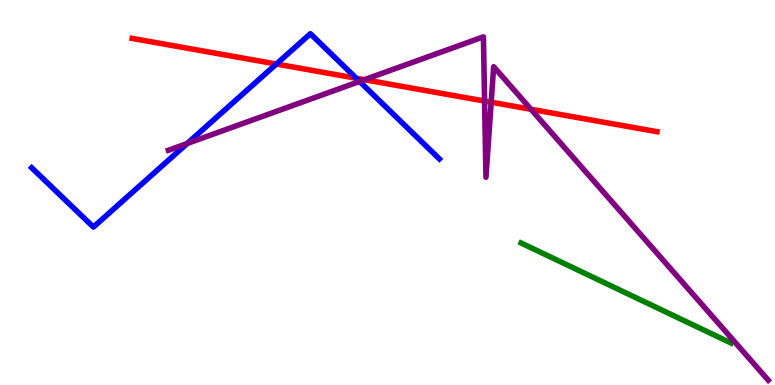[{'lines': ['blue', 'red'], 'intersections': [{'x': 3.57, 'y': 8.34}, {'x': 4.6, 'y': 7.97}]}, {'lines': ['green', 'red'], 'intersections': []}, {'lines': ['purple', 'red'], 'intersections': [{'x': 4.7, 'y': 7.93}, {'x': 6.25, 'y': 7.38}, {'x': 6.34, 'y': 7.35}, {'x': 6.85, 'y': 7.16}]}, {'lines': ['blue', 'green'], 'intersections': []}, {'lines': ['blue', 'purple'], 'intersections': [{'x': 2.42, 'y': 6.27}, {'x': 4.64, 'y': 7.88}]}, {'lines': ['green', 'purple'], 'intersections': []}]